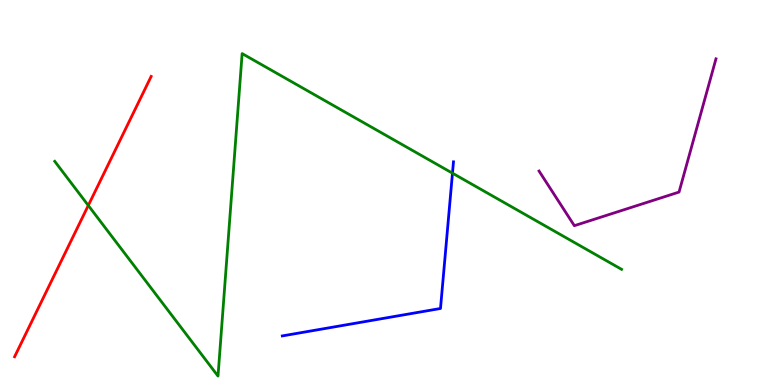[{'lines': ['blue', 'red'], 'intersections': []}, {'lines': ['green', 'red'], 'intersections': [{'x': 1.14, 'y': 4.66}]}, {'lines': ['purple', 'red'], 'intersections': []}, {'lines': ['blue', 'green'], 'intersections': [{'x': 5.84, 'y': 5.5}]}, {'lines': ['blue', 'purple'], 'intersections': []}, {'lines': ['green', 'purple'], 'intersections': []}]